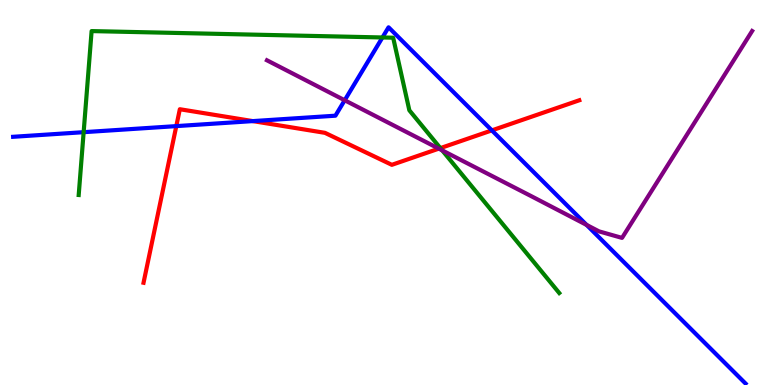[{'lines': ['blue', 'red'], 'intersections': [{'x': 2.27, 'y': 6.72}, {'x': 3.26, 'y': 6.85}, {'x': 6.35, 'y': 6.61}]}, {'lines': ['green', 'red'], 'intersections': [{'x': 5.68, 'y': 6.15}]}, {'lines': ['purple', 'red'], 'intersections': [{'x': 5.66, 'y': 6.14}]}, {'lines': ['blue', 'green'], 'intersections': [{'x': 1.08, 'y': 6.57}, {'x': 4.93, 'y': 9.03}]}, {'lines': ['blue', 'purple'], 'intersections': [{'x': 4.45, 'y': 7.4}, {'x': 7.57, 'y': 4.16}]}, {'lines': ['green', 'purple'], 'intersections': [{'x': 5.71, 'y': 6.09}]}]